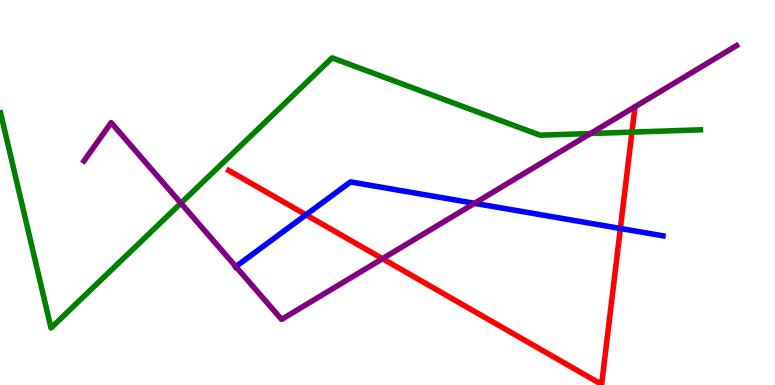[{'lines': ['blue', 'red'], 'intersections': [{'x': 3.95, 'y': 4.42}, {'x': 8.0, 'y': 4.07}]}, {'lines': ['green', 'red'], 'intersections': [{'x': 8.15, 'y': 6.57}]}, {'lines': ['purple', 'red'], 'intersections': [{'x': 4.94, 'y': 3.28}]}, {'lines': ['blue', 'green'], 'intersections': []}, {'lines': ['blue', 'purple'], 'intersections': [{'x': 3.04, 'y': 3.08}, {'x': 6.12, 'y': 4.72}]}, {'lines': ['green', 'purple'], 'intersections': [{'x': 2.33, 'y': 4.72}, {'x': 7.62, 'y': 6.53}]}]